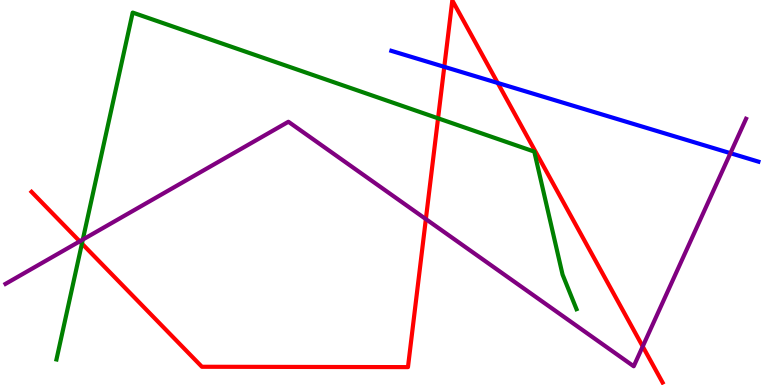[{'lines': ['blue', 'red'], 'intersections': [{'x': 5.73, 'y': 8.26}, {'x': 6.42, 'y': 7.85}]}, {'lines': ['green', 'red'], 'intersections': [{'x': 1.06, 'y': 3.67}, {'x': 5.65, 'y': 6.93}]}, {'lines': ['purple', 'red'], 'intersections': [{'x': 1.03, 'y': 3.73}, {'x': 5.5, 'y': 4.31}, {'x': 8.29, 'y': 1.0}]}, {'lines': ['blue', 'green'], 'intersections': []}, {'lines': ['blue', 'purple'], 'intersections': [{'x': 9.43, 'y': 6.02}]}, {'lines': ['green', 'purple'], 'intersections': [{'x': 1.07, 'y': 3.78}]}]